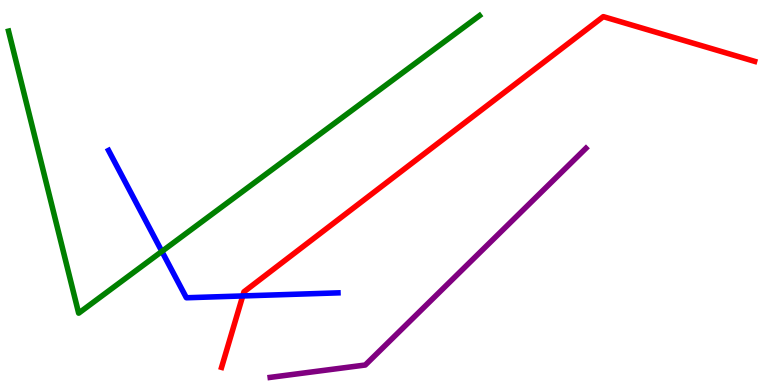[{'lines': ['blue', 'red'], 'intersections': [{'x': 3.13, 'y': 2.31}]}, {'lines': ['green', 'red'], 'intersections': []}, {'lines': ['purple', 'red'], 'intersections': []}, {'lines': ['blue', 'green'], 'intersections': [{'x': 2.09, 'y': 3.47}]}, {'lines': ['blue', 'purple'], 'intersections': []}, {'lines': ['green', 'purple'], 'intersections': []}]